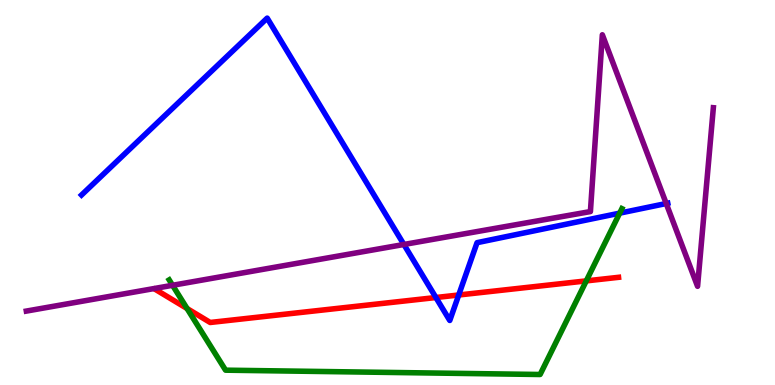[{'lines': ['blue', 'red'], 'intersections': [{'x': 5.62, 'y': 2.27}, {'x': 5.92, 'y': 2.34}]}, {'lines': ['green', 'red'], 'intersections': [{'x': 2.41, 'y': 1.99}, {'x': 7.56, 'y': 2.7}]}, {'lines': ['purple', 'red'], 'intersections': []}, {'lines': ['blue', 'green'], 'intersections': [{'x': 8.0, 'y': 4.46}]}, {'lines': ['blue', 'purple'], 'intersections': [{'x': 5.21, 'y': 3.65}, {'x': 8.6, 'y': 4.71}]}, {'lines': ['green', 'purple'], 'intersections': [{'x': 2.23, 'y': 2.59}]}]